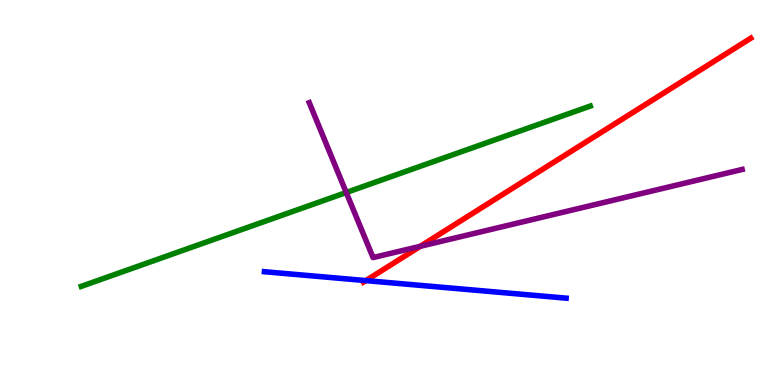[{'lines': ['blue', 'red'], 'intersections': [{'x': 4.72, 'y': 2.71}]}, {'lines': ['green', 'red'], 'intersections': []}, {'lines': ['purple', 'red'], 'intersections': [{'x': 5.42, 'y': 3.6}]}, {'lines': ['blue', 'green'], 'intersections': []}, {'lines': ['blue', 'purple'], 'intersections': []}, {'lines': ['green', 'purple'], 'intersections': [{'x': 4.47, 'y': 5.0}]}]